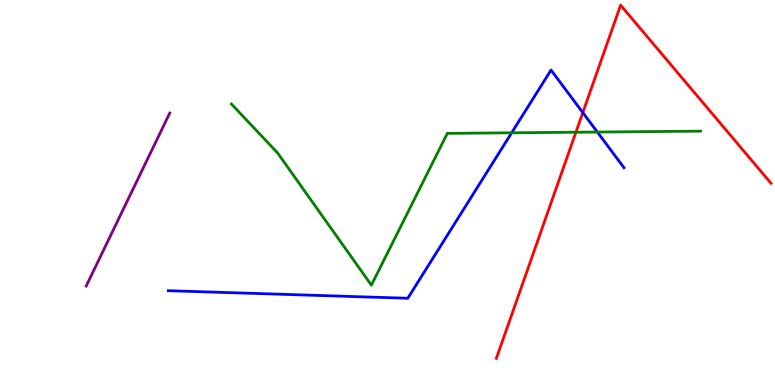[{'lines': ['blue', 'red'], 'intersections': [{'x': 7.52, 'y': 7.07}]}, {'lines': ['green', 'red'], 'intersections': [{'x': 7.43, 'y': 6.57}]}, {'lines': ['purple', 'red'], 'intersections': []}, {'lines': ['blue', 'green'], 'intersections': [{'x': 6.6, 'y': 6.55}, {'x': 7.71, 'y': 6.57}]}, {'lines': ['blue', 'purple'], 'intersections': []}, {'lines': ['green', 'purple'], 'intersections': []}]